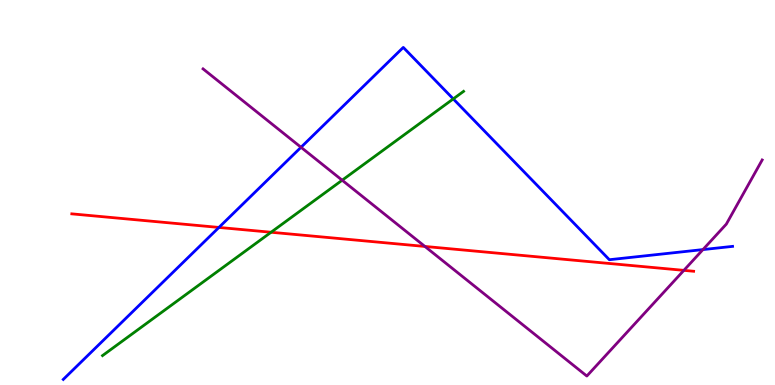[{'lines': ['blue', 'red'], 'intersections': [{'x': 2.82, 'y': 4.09}]}, {'lines': ['green', 'red'], 'intersections': [{'x': 3.5, 'y': 3.97}]}, {'lines': ['purple', 'red'], 'intersections': [{'x': 5.48, 'y': 3.6}, {'x': 8.82, 'y': 2.98}]}, {'lines': ['blue', 'green'], 'intersections': [{'x': 5.85, 'y': 7.43}]}, {'lines': ['blue', 'purple'], 'intersections': [{'x': 3.88, 'y': 6.17}, {'x': 9.07, 'y': 3.52}]}, {'lines': ['green', 'purple'], 'intersections': [{'x': 4.41, 'y': 5.32}]}]